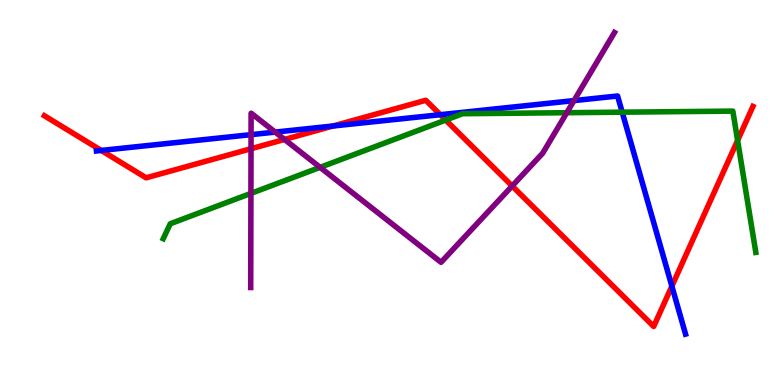[{'lines': ['blue', 'red'], 'intersections': [{'x': 1.31, 'y': 6.09}, {'x': 4.3, 'y': 6.73}, {'x': 5.68, 'y': 7.02}, {'x': 8.67, 'y': 2.57}]}, {'lines': ['green', 'red'], 'intersections': [{'x': 5.75, 'y': 6.88}, {'x': 9.52, 'y': 6.35}]}, {'lines': ['purple', 'red'], 'intersections': [{'x': 3.24, 'y': 6.14}, {'x': 3.67, 'y': 6.38}, {'x': 6.61, 'y': 5.17}]}, {'lines': ['blue', 'green'], 'intersections': [{'x': 8.03, 'y': 7.09}]}, {'lines': ['blue', 'purple'], 'intersections': [{'x': 3.24, 'y': 6.5}, {'x': 3.55, 'y': 6.57}, {'x': 7.41, 'y': 7.39}]}, {'lines': ['green', 'purple'], 'intersections': [{'x': 3.24, 'y': 4.98}, {'x': 4.13, 'y': 5.65}, {'x': 7.31, 'y': 7.07}]}]